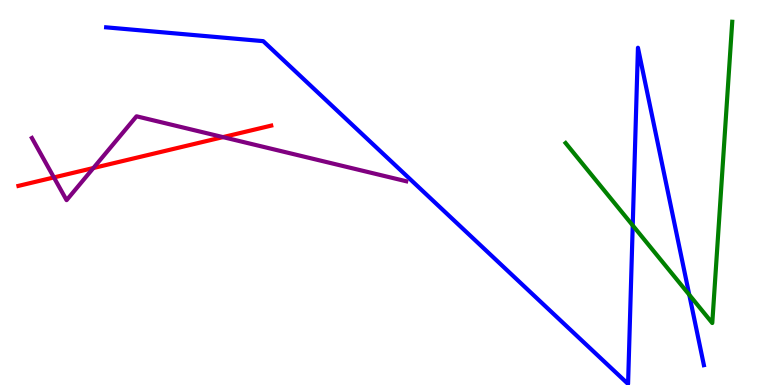[{'lines': ['blue', 'red'], 'intersections': []}, {'lines': ['green', 'red'], 'intersections': []}, {'lines': ['purple', 'red'], 'intersections': [{'x': 0.695, 'y': 5.39}, {'x': 1.21, 'y': 5.64}, {'x': 2.88, 'y': 6.44}]}, {'lines': ['blue', 'green'], 'intersections': [{'x': 8.16, 'y': 4.15}, {'x': 8.89, 'y': 2.34}]}, {'lines': ['blue', 'purple'], 'intersections': []}, {'lines': ['green', 'purple'], 'intersections': []}]